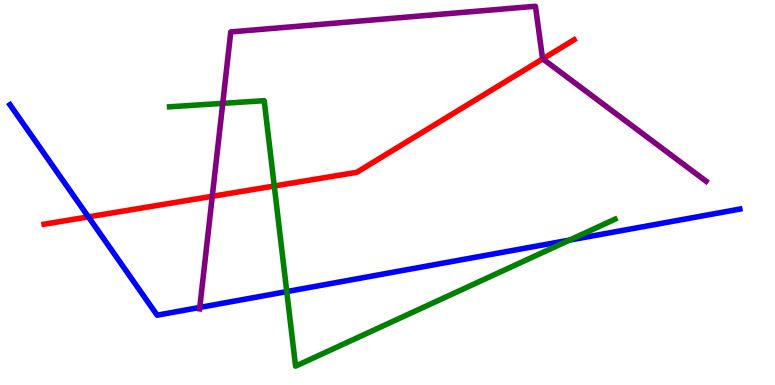[{'lines': ['blue', 'red'], 'intersections': [{'x': 1.14, 'y': 4.37}]}, {'lines': ['green', 'red'], 'intersections': [{'x': 3.54, 'y': 5.17}]}, {'lines': ['purple', 'red'], 'intersections': [{'x': 2.74, 'y': 4.9}, {'x': 7.0, 'y': 8.47}]}, {'lines': ['blue', 'green'], 'intersections': [{'x': 3.7, 'y': 2.43}, {'x': 7.35, 'y': 3.76}]}, {'lines': ['blue', 'purple'], 'intersections': [{'x': 2.58, 'y': 2.01}]}, {'lines': ['green', 'purple'], 'intersections': [{'x': 2.87, 'y': 7.32}]}]